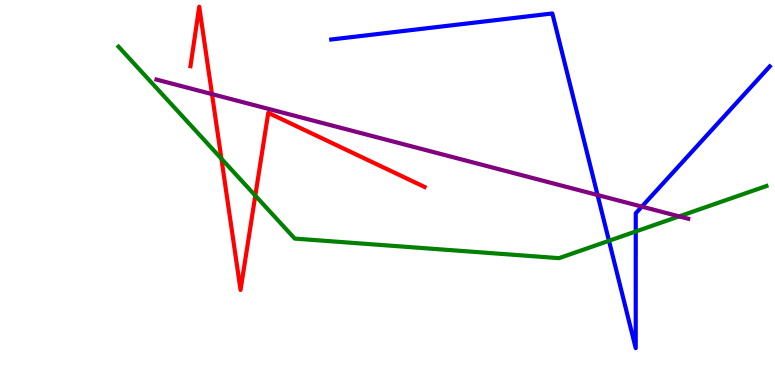[{'lines': ['blue', 'red'], 'intersections': []}, {'lines': ['green', 'red'], 'intersections': [{'x': 2.86, 'y': 5.88}, {'x': 3.29, 'y': 4.92}]}, {'lines': ['purple', 'red'], 'intersections': [{'x': 2.74, 'y': 7.56}]}, {'lines': ['blue', 'green'], 'intersections': [{'x': 7.86, 'y': 3.75}, {'x': 8.2, 'y': 3.99}]}, {'lines': ['blue', 'purple'], 'intersections': [{'x': 7.71, 'y': 4.93}, {'x': 8.28, 'y': 4.63}]}, {'lines': ['green', 'purple'], 'intersections': [{'x': 8.76, 'y': 4.38}]}]